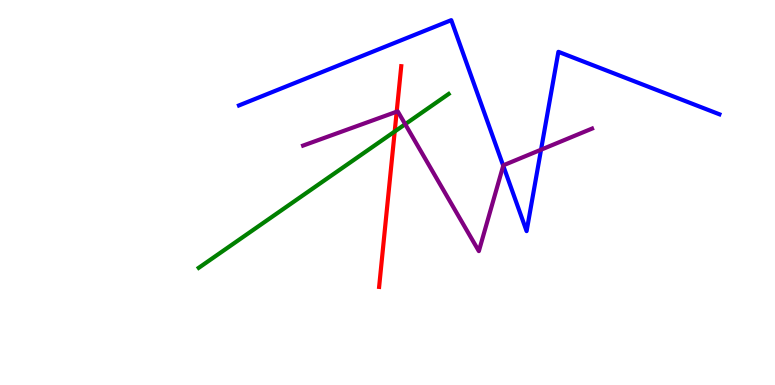[{'lines': ['blue', 'red'], 'intersections': []}, {'lines': ['green', 'red'], 'intersections': [{'x': 5.09, 'y': 6.58}]}, {'lines': ['purple', 'red'], 'intersections': [{'x': 5.12, 'y': 7.1}]}, {'lines': ['blue', 'green'], 'intersections': []}, {'lines': ['blue', 'purple'], 'intersections': [{'x': 6.49, 'y': 5.7}, {'x': 6.98, 'y': 6.11}]}, {'lines': ['green', 'purple'], 'intersections': [{'x': 5.23, 'y': 6.77}]}]